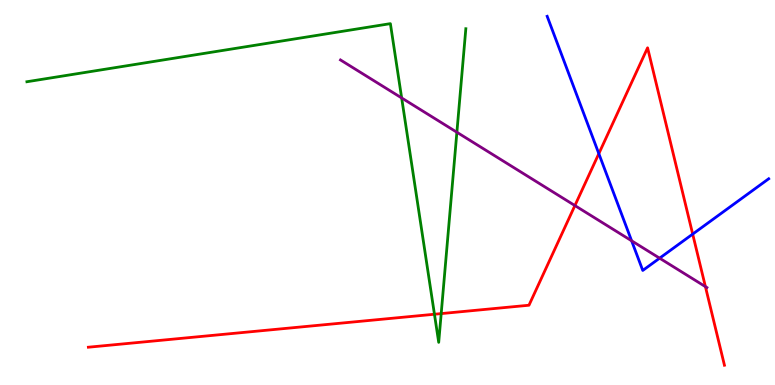[{'lines': ['blue', 'red'], 'intersections': [{'x': 7.73, 'y': 6.01}, {'x': 8.94, 'y': 3.92}]}, {'lines': ['green', 'red'], 'intersections': [{'x': 5.61, 'y': 1.84}, {'x': 5.69, 'y': 1.85}]}, {'lines': ['purple', 'red'], 'intersections': [{'x': 7.42, 'y': 4.66}, {'x': 9.1, 'y': 2.55}]}, {'lines': ['blue', 'green'], 'intersections': []}, {'lines': ['blue', 'purple'], 'intersections': [{'x': 8.15, 'y': 3.75}, {'x': 8.51, 'y': 3.29}]}, {'lines': ['green', 'purple'], 'intersections': [{'x': 5.18, 'y': 7.46}, {'x': 5.9, 'y': 6.56}]}]